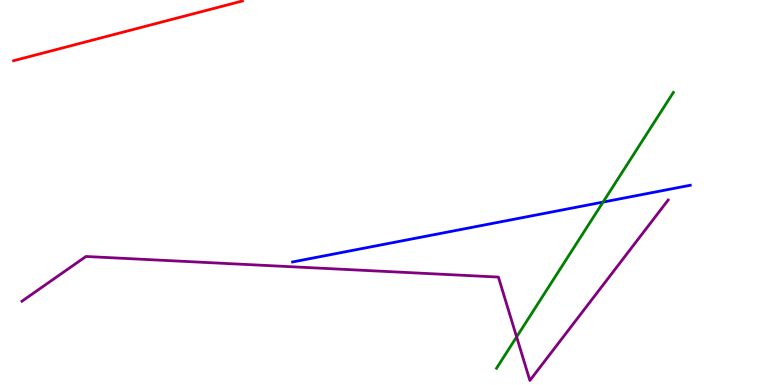[{'lines': ['blue', 'red'], 'intersections': []}, {'lines': ['green', 'red'], 'intersections': []}, {'lines': ['purple', 'red'], 'intersections': []}, {'lines': ['blue', 'green'], 'intersections': [{'x': 7.78, 'y': 4.75}]}, {'lines': ['blue', 'purple'], 'intersections': []}, {'lines': ['green', 'purple'], 'intersections': [{'x': 6.67, 'y': 1.25}]}]